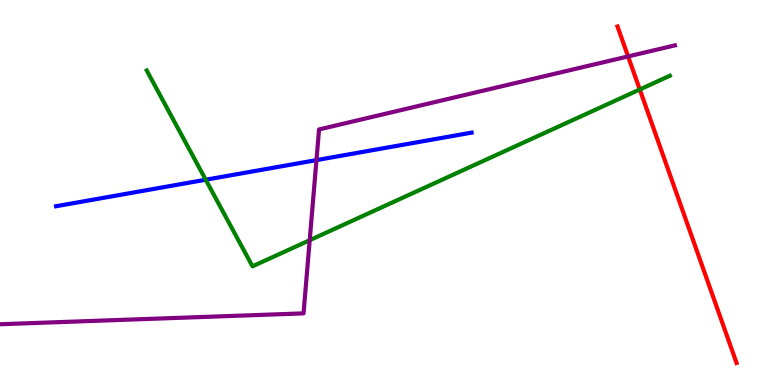[{'lines': ['blue', 'red'], 'intersections': []}, {'lines': ['green', 'red'], 'intersections': [{'x': 8.26, 'y': 7.68}]}, {'lines': ['purple', 'red'], 'intersections': [{'x': 8.1, 'y': 8.53}]}, {'lines': ['blue', 'green'], 'intersections': [{'x': 2.65, 'y': 5.33}]}, {'lines': ['blue', 'purple'], 'intersections': [{'x': 4.08, 'y': 5.84}]}, {'lines': ['green', 'purple'], 'intersections': [{'x': 4.0, 'y': 3.76}]}]